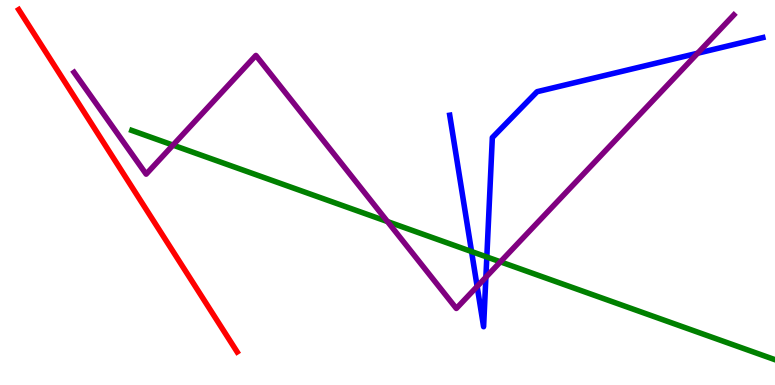[{'lines': ['blue', 'red'], 'intersections': []}, {'lines': ['green', 'red'], 'intersections': []}, {'lines': ['purple', 'red'], 'intersections': []}, {'lines': ['blue', 'green'], 'intersections': [{'x': 6.08, 'y': 3.47}, {'x': 6.28, 'y': 3.33}]}, {'lines': ['blue', 'purple'], 'intersections': [{'x': 6.16, 'y': 2.56}, {'x': 6.27, 'y': 2.8}, {'x': 9.0, 'y': 8.62}]}, {'lines': ['green', 'purple'], 'intersections': [{'x': 2.23, 'y': 6.23}, {'x': 5.0, 'y': 4.24}, {'x': 6.46, 'y': 3.2}]}]